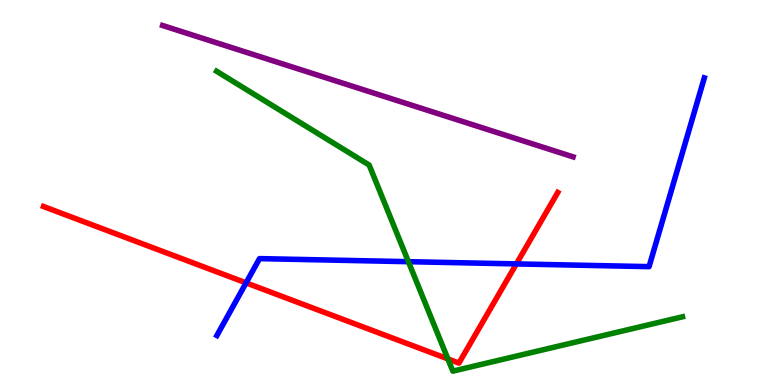[{'lines': ['blue', 'red'], 'intersections': [{'x': 3.18, 'y': 2.65}, {'x': 6.66, 'y': 3.15}]}, {'lines': ['green', 'red'], 'intersections': [{'x': 5.78, 'y': 0.678}]}, {'lines': ['purple', 'red'], 'intersections': []}, {'lines': ['blue', 'green'], 'intersections': [{'x': 5.27, 'y': 3.2}]}, {'lines': ['blue', 'purple'], 'intersections': []}, {'lines': ['green', 'purple'], 'intersections': []}]